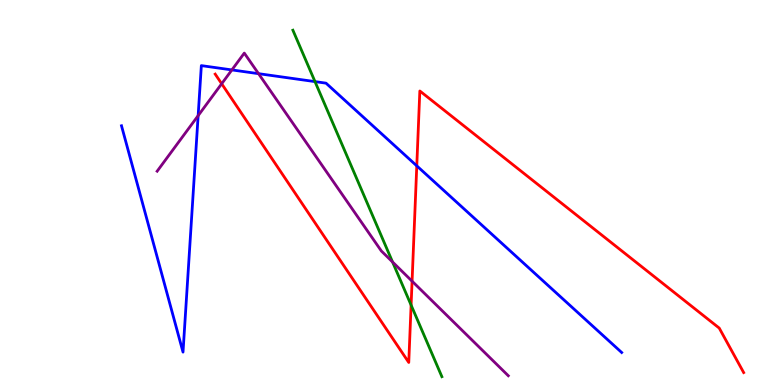[{'lines': ['blue', 'red'], 'intersections': [{'x': 5.38, 'y': 5.69}]}, {'lines': ['green', 'red'], 'intersections': [{'x': 5.3, 'y': 2.08}]}, {'lines': ['purple', 'red'], 'intersections': [{'x': 2.86, 'y': 7.82}, {'x': 5.32, 'y': 2.7}]}, {'lines': ['blue', 'green'], 'intersections': [{'x': 4.06, 'y': 7.88}]}, {'lines': ['blue', 'purple'], 'intersections': [{'x': 2.56, 'y': 7.0}, {'x': 2.99, 'y': 8.18}, {'x': 3.34, 'y': 8.09}]}, {'lines': ['green', 'purple'], 'intersections': [{'x': 5.07, 'y': 3.19}]}]